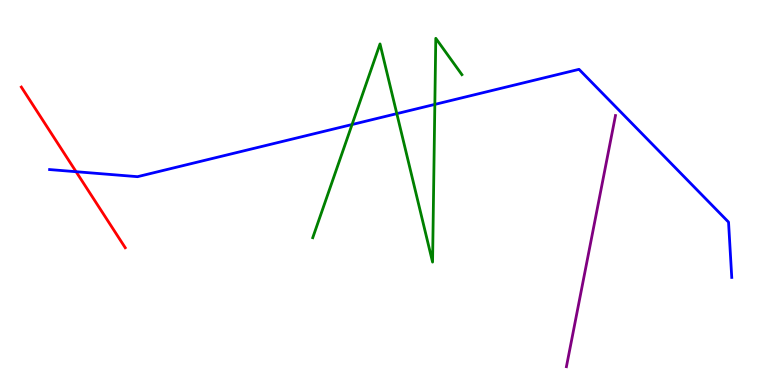[{'lines': ['blue', 'red'], 'intersections': [{'x': 0.982, 'y': 5.54}]}, {'lines': ['green', 'red'], 'intersections': []}, {'lines': ['purple', 'red'], 'intersections': []}, {'lines': ['blue', 'green'], 'intersections': [{'x': 4.54, 'y': 6.77}, {'x': 5.12, 'y': 7.05}, {'x': 5.61, 'y': 7.29}]}, {'lines': ['blue', 'purple'], 'intersections': []}, {'lines': ['green', 'purple'], 'intersections': []}]